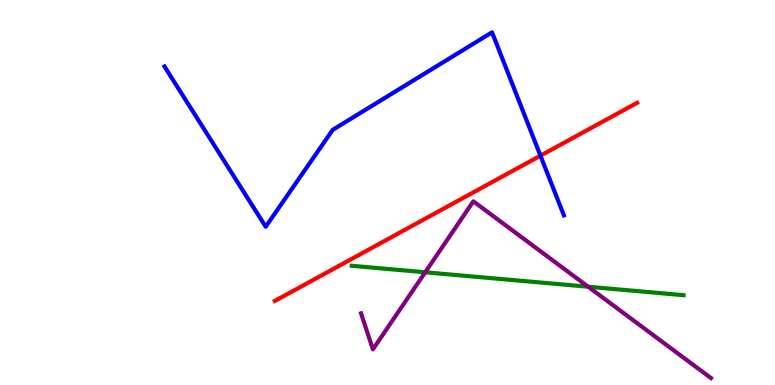[{'lines': ['blue', 'red'], 'intersections': [{'x': 6.97, 'y': 5.96}]}, {'lines': ['green', 'red'], 'intersections': []}, {'lines': ['purple', 'red'], 'intersections': []}, {'lines': ['blue', 'green'], 'intersections': []}, {'lines': ['blue', 'purple'], 'intersections': []}, {'lines': ['green', 'purple'], 'intersections': [{'x': 5.49, 'y': 2.93}, {'x': 7.59, 'y': 2.55}]}]